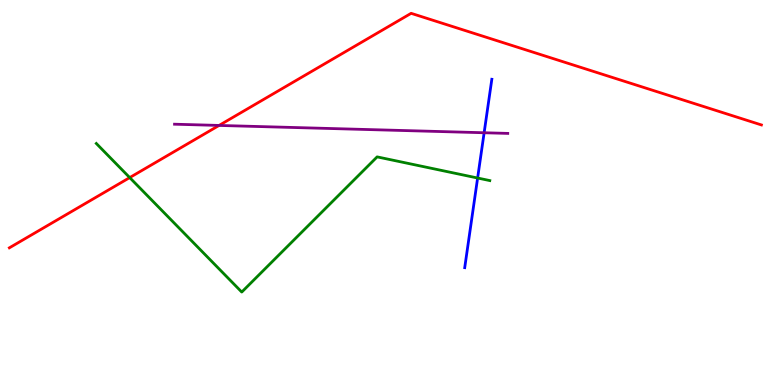[{'lines': ['blue', 'red'], 'intersections': []}, {'lines': ['green', 'red'], 'intersections': [{'x': 1.67, 'y': 5.39}]}, {'lines': ['purple', 'red'], 'intersections': [{'x': 2.83, 'y': 6.74}]}, {'lines': ['blue', 'green'], 'intersections': [{'x': 6.16, 'y': 5.38}]}, {'lines': ['blue', 'purple'], 'intersections': [{'x': 6.25, 'y': 6.55}]}, {'lines': ['green', 'purple'], 'intersections': []}]